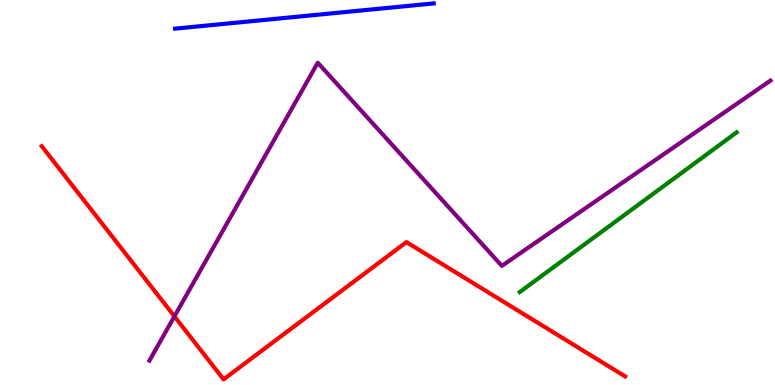[{'lines': ['blue', 'red'], 'intersections': []}, {'lines': ['green', 'red'], 'intersections': []}, {'lines': ['purple', 'red'], 'intersections': [{'x': 2.25, 'y': 1.78}]}, {'lines': ['blue', 'green'], 'intersections': []}, {'lines': ['blue', 'purple'], 'intersections': []}, {'lines': ['green', 'purple'], 'intersections': []}]